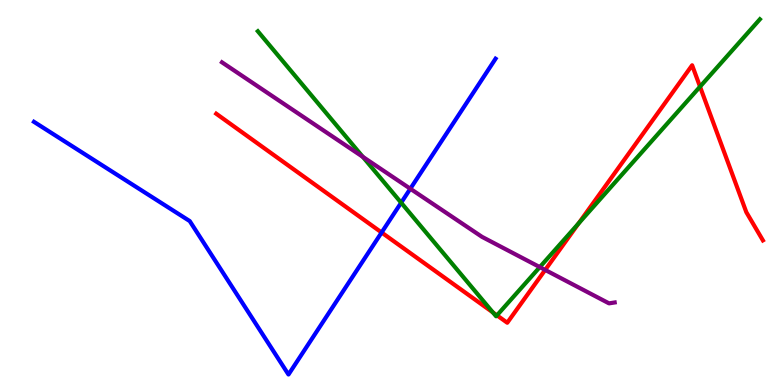[{'lines': ['blue', 'red'], 'intersections': [{'x': 4.92, 'y': 3.96}]}, {'lines': ['green', 'red'], 'intersections': [{'x': 6.36, 'y': 1.89}, {'x': 6.41, 'y': 1.81}, {'x': 7.47, 'y': 4.2}, {'x': 9.03, 'y': 7.75}]}, {'lines': ['purple', 'red'], 'intersections': [{'x': 7.03, 'y': 2.99}]}, {'lines': ['blue', 'green'], 'intersections': [{'x': 5.18, 'y': 4.73}]}, {'lines': ['blue', 'purple'], 'intersections': [{'x': 5.29, 'y': 5.1}]}, {'lines': ['green', 'purple'], 'intersections': [{'x': 4.68, 'y': 5.93}, {'x': 6.97, 'y': 3.06}]}]